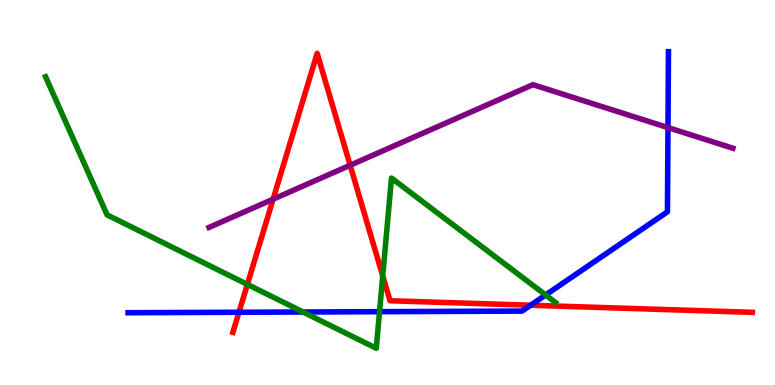[{'lines': ['blue', 'red'], 'intersections': [{'x': 3.08, 'y': 1.89}, {'x': 6.85, 'y': 2.07}]}, {'lines': ['green', 'red'], 'intersections': [{'x': 3.19, 'y': 2.61}, {'x': 4.94, 'y': 2.83}]}, {'lines': ['purple', 'red'], 'intersections': [{'x': 3.52, 'y': 4.83}, {'x': 4.52, 'y': 5.71}]}, {'lines': ['blue', 'green'], 'intersections': [{'x': 3.91, 'y': 1.9}, {'x': 4.9, 'y': 1.9}, {'x': 7.04, 'y': 2.34}]}, {'lines': ['blue', 'purple'], 'intersections': [{'x': 8.62, 'y': 6.69}]}, {'lines': ['green', 'purple'], 'intersections': []}]